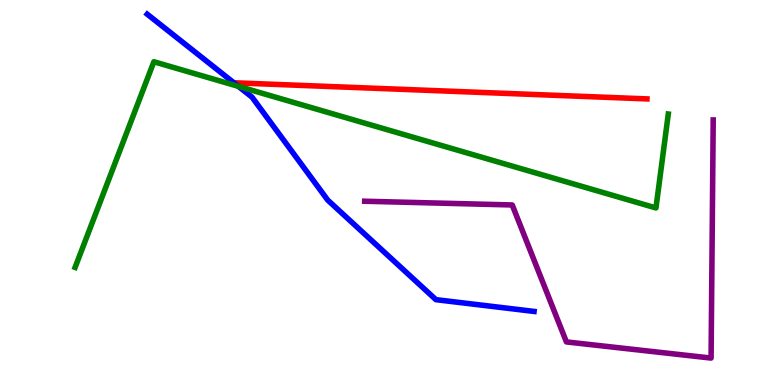[{'lines': ['blue', 'red'], 'intersections': []}, {'lines': ['green', 'red'], 'intersections': []}, {'lines': ['purple', 'red'], 'intersections': []}, {'lines': ['blue', 'green'], 'intersections': [{'x': 3.08, 'y': 7.76}]}, {'lines': ['blue', 'purple'], 'intersections': []}, {'lines': ['green', 'purple'], 'intersections': []}]